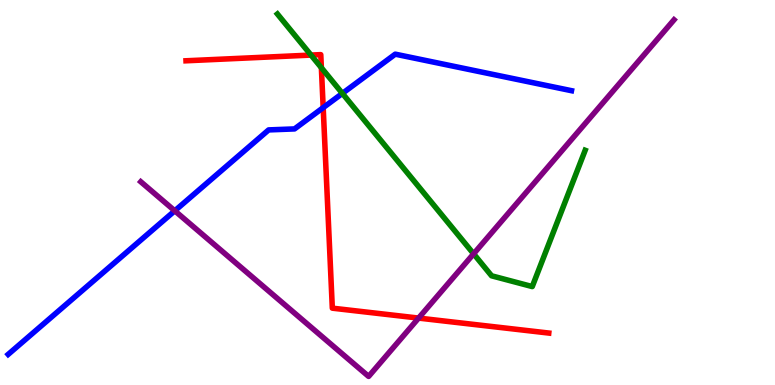[{'lines': ['blue', 'red'], 'intersections': [{'x': 4.17, 'y': 7.2}]}, {'lines': ['green', 'red'], 'intersections': [{'x': 4.01, 'y': 8.57}, {'x': 4.15, 'y': 8.24}]}, {'lines': ['purple', 'red'], 'intersections': [{'x': 5.4, 'y': 1.74}]}, {'lines': ['blue', 'green'], 'intersections': [{'x': 4.42, 'y': 7.57}]}, {'lines': ['blue', 'purple'], 'intersections': [{'x': 2.26, 'y': 4.52}]}, {'lines': ['green', 'purple'], 'intersections': [{'x': 6.11, 'y': 3.41}]}]